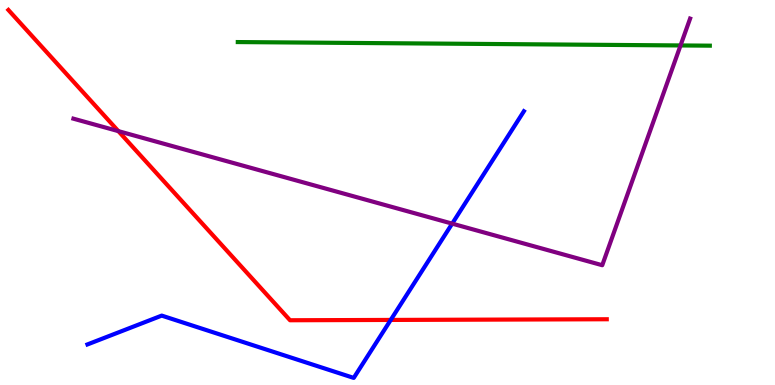[{'lines': ['blue', 'red'], 'intersections': [{'x': 5.04, 'y': 1.69}]}, {'lines': ['green', 'red'], 'intersections': []}, {'lines': ['purple', 'red'], 'intersections': [{'x': 1.53, 'y': 6.59}]}, {'lines': ['blue', 'green'], 'intersections': []}, {'lines': ['blue', 'purple'], 'intersections': [{'x': 5.83, 'y': 4.19}]}, {'lines': ['green', 'purple'], 'intersections': [{'x': 8.78, 'y': 8.82}]}]